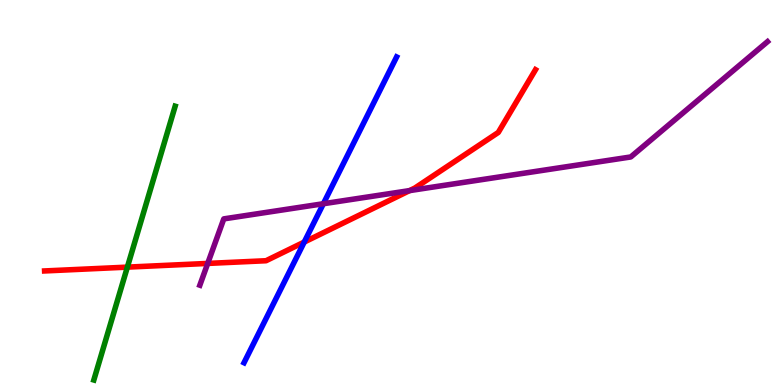[{'lines': ['blue', 'red'], 'intersections': [{'x': 3.93, 'y': 3.71}]}, {'lines': ['green', 'red'], 'intersections': [{'x': 1.64, 'y': 3.06}]}, {'lines': ['purple', 'red'], 'intersections': [{'x': 2.68, 'y': 3.16}, {'x': 5.28, 'y': 5.05}]}, {'lines': ['blue', 'green'], 'intersections': []}, {'lines': ['blue', 'purple'], 'intersections': [{'x': 4.17, 'y': 4.71}]}, {'lines': ['green', 'purple'], 'intersections': []}]